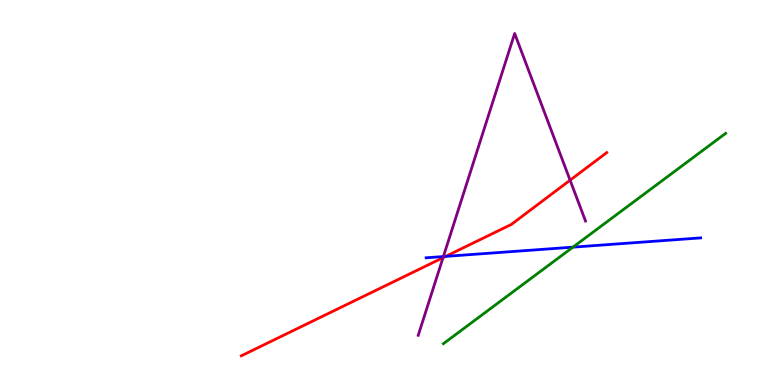[{'lines': ['blue', 'red'], 'intersections': [{'x': 5.75, 'y': 3.34}]}, {'lines': ['green', 'red'], 'intersections': []}, {'lines': ['purple', 'red'], 'intersections': [{'x': 5.72, 'y': 3.31}, {'x': 7.36, 'y': 5.32}]}, {'lines': ['blue', 'green'], 'intersections': [{'x': 7.39, 'y': 3.58}]}, {'lines': ['blue', 'purple'], 'intersections': [{'x': 5.72, 'y': 3.34}]}, {'lines': ['green', 'purple'], 'intersections': []}]